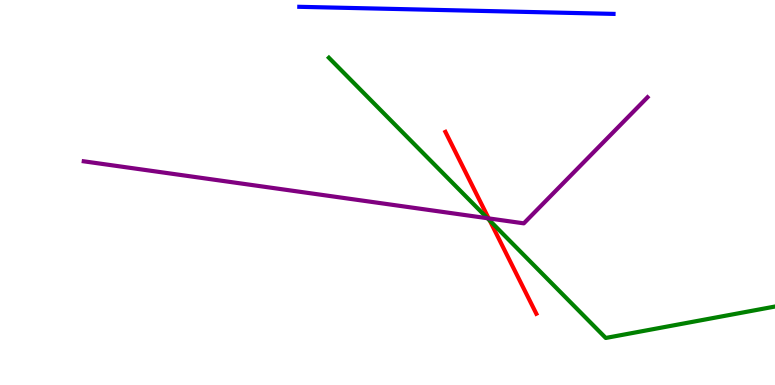[{'lines': ['blue', 'red'], 'intersections': []}, {'lines': ['green', 'red'], 'intersections': [{'x': 6.32, 'y': 4.27}]}, {'lines': ['purple', 'red'], 'intersections': [{'x': 6.31, 'y': 4.33}]}, {'lines': ['blue', 'green'], 'intersections': []}, {'lines': ['blue', 'purple'], 'intersections': []}, {'lines': ['green', 'purple'], 'intersections': [{'x': 6.29, 'y': 4.33}]}]